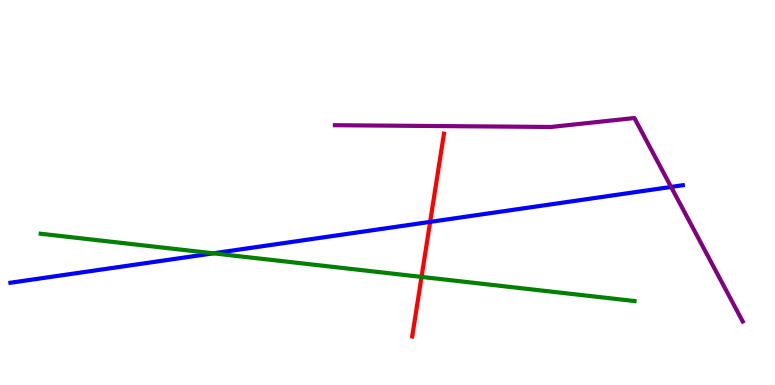[{'lines': ['blue', 'red'], 'intersections': [{'x': 5.55, 'y': 4.24}]}, {'lines': ['green', 'red'], 'intersections': [{'x': 5.44, 'y': 2.81}]}, {'lines': ['purple', 'red'], 'intersections': []}, {'lines': ['blue', 'green'], 'intersections': [{'x': 2.75, 'y': 3.42}]}, {'lines': ['blue', 'purple'], 'intersections': [{'x': 8.66, 'y': 5.14}]}, {'lines': ['green', 'purple'], 'intersections': []}]